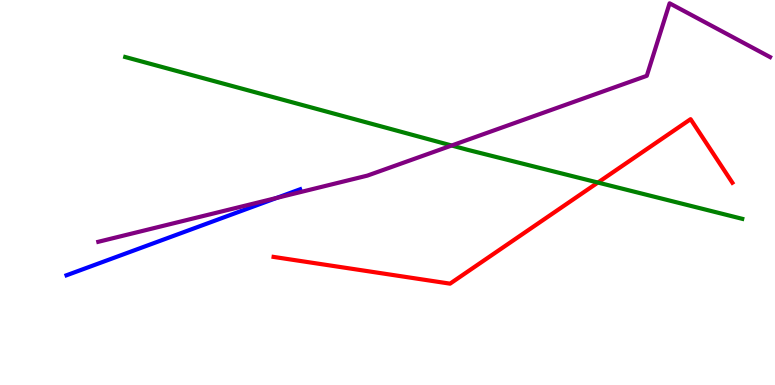[{'lines': ['blue', 'red'], 'intersections': []}, {'lines': ['green', 'red'], 'intersections': [{'x': 7.71, 'y': 5.26}]}, {'lines': ['purple', 'red'], 'intersections': []}, {'lines': ['blue', 'green'], 'intersections': []}, {'lines': ['blue', 'purple'], 'intersections': [{'x': 3.57, 'y': 4.86}]}, {'lines': ['green', 'purple'], 'intersections': [{'x': 5.83, 'y': 6.22}]}]